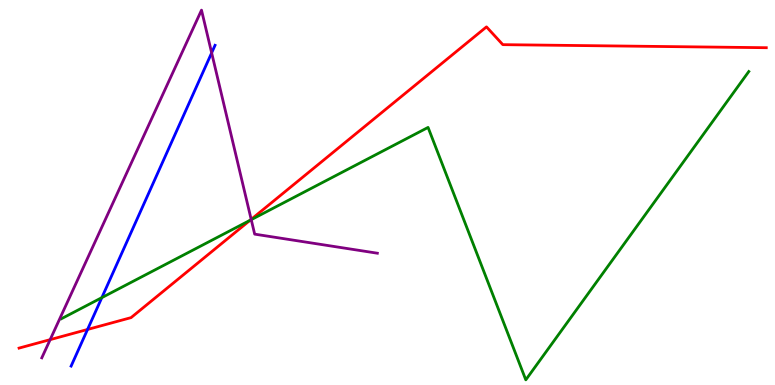[{'lines': ['blue', 'red'], 'intersections': [{'x': 1.13, 'y': 1.44}]}, {'lines': ['green', 'red'], 'intersections': [{'x': 3.23, 'y': 4.28}]}, {'lines': ['purple', 'red'], 'intersections': [{'x': 0.647, 'y': 1.18}, {'x': 3.24, 'y': 4.3}]}, {'lines': ['blue', 'green'], 'intersections': [{'x': 1.31, 'y': 2.27}]}, {'lines': ['blue', 'purple'], 'intersections': [{'x': 2.73, 'y': 8.63}]}, {'lines': ['green', 'purple'], 'intersections': [{'x': 3.24, 'y': 4.29}]}]